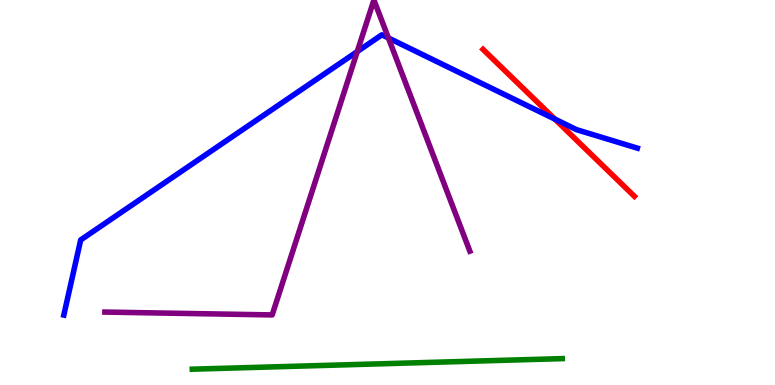[{'lines': ['blue', 'red'], 'intersections': [{'x': 7.16, 'y': 6.91}]}, {'lines': ['green', 'red'], 'intersections': []}, {'lines': ['purple', 'red'], 'intersections': []}, {'lines': ['blue', 'green'], 'intersections': []}, {'lines': ['blue', 'purple'], 'intersections': [{'x': 4.61, 'y': 8.66}, {'x': 5.01, 'y': 9.01}]}, {'lines': ['green', 'purple'], 'intersections': []}]